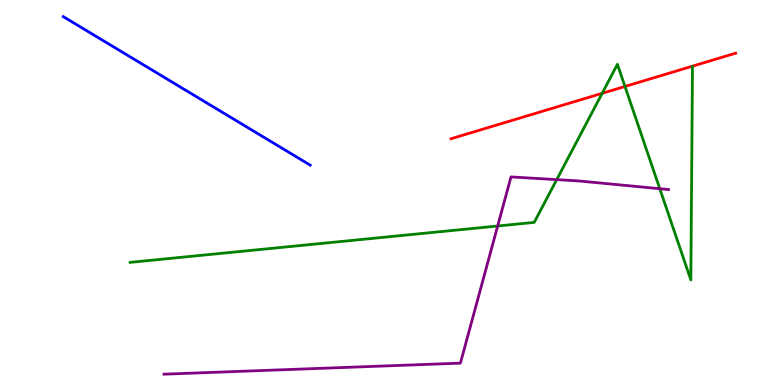[{'lines': ['blue', 'red'], 'intersections': []}, {'lines': ['green', 'red'], 'intersections': [{'x': 7.77, 'y': 7.58}, {'x': 8.06, 'y': 7.75}]}, {'lines': ['purple', 'red'], 'intersections': []}, {'lines': ['blue', 'green'], 'intersections': []}, {'lines': ['blue', 'purple'], 'intersections': []}, {'lines': ['green', 'purple'], 'intersections': [{'x': 6.42, 'y': 4.13}, {'x': 7.18, 'y': 5.33}, {'x': 8.51, 'y': 5.1}]}]